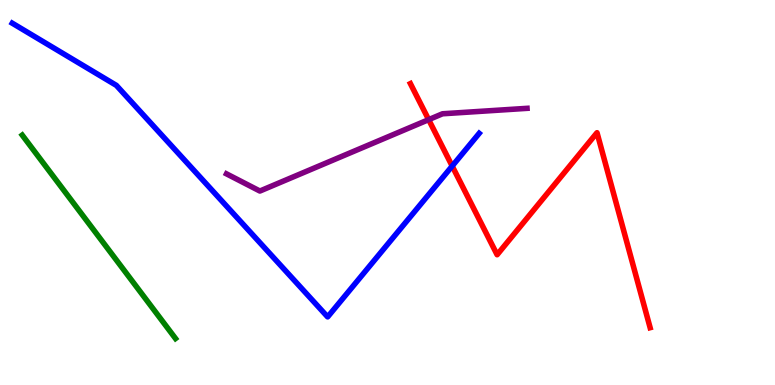[{'lines': ['blue', 'red'], 'intersections': [{'x': 5.83, 'y': 5.69}]}, {'lines': ['green', 'red'], 'intersections': []}, {'lines': ['purple', 'red'], 'intersections': [{'x': 5.53, 'y': 6.89}]}, {'lines': ['blue', 'green'], 'intersections': []}, {'lines': ['blue', 'purple'], 'intersections': []}, {'lines': ['green', 'purple'], 'intersections': []}]